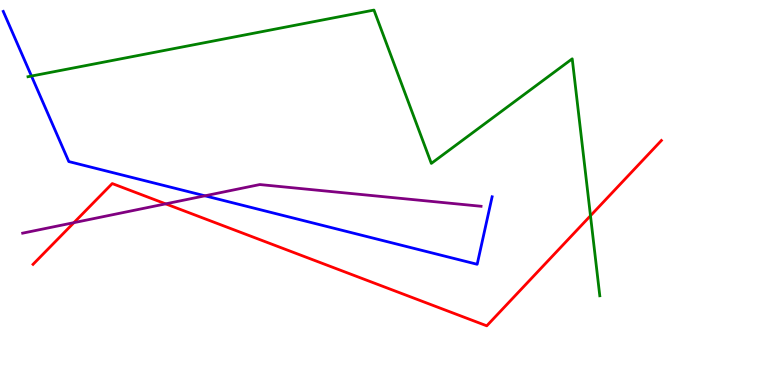[{'lines': ['blue', 'red'], 'intersections': []}, {'lines': ['green', 'red'], 'intersections': [{'x': 7.62, 'y': 4.4}]}, {'lines': ['purple', 'red'], 'intersections': [{'x': 0.954, 'y': 4.22}, {'x': 2.14, 'y': 4.71}]}, {'lines': ['blue', 'green'], 'intersections': [{'x': 0.406, 'y': 8.02}]}, {'lines': ['blue', 'purple'], 'intersections': [{'x': 2.64, 'y': 4.91}]}, {'lines': ['green', 'purple'], 'intersections': []}]